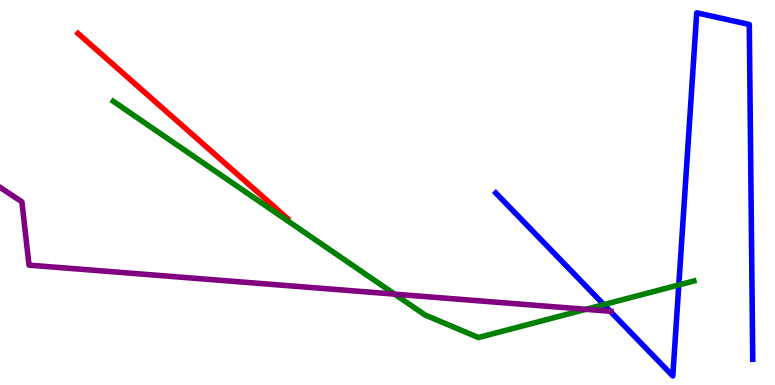[{'lines': ['blue', 'red'], 'intersections': []}, {'lines': ['green', 'red'], 'intersections': []}, {'lines': ['purple', 'red'], 'intersections': []}, {'lines': ['blue', 'green'], 'intersections': [{'x': 7.79, 'y': 2.09}, {'x': 8.76, 'y': 2.6}]}, {'lines': ['blue', 'purple'], 'intersections': [{'x': 7.87, 'y': 1.92}]}, {'lines': ['green', 'purple'], 'intersections': [{'x': 5.09, 'y': 2.36}, {'x': 7.56, 'y': 1.97}]}]